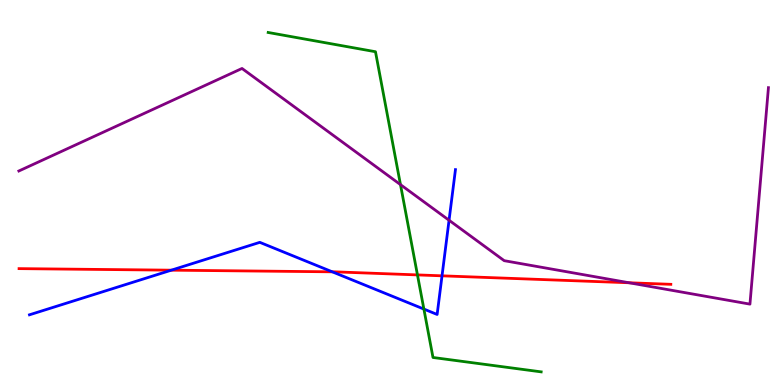[{'lines': ['blue', 'red'], 'intersections': [{'x': 2.21, 'y': 2.98}, {'x': 4.29, 'y': 2.94}, {'x': 5.7, 'y': 2.84}]}, {'lines': ['green', 'red'], 'intersections': [{'x': 5.39, 'y': 2.86}]}, {'lines': ['purple', 'red'], 'intersections': [{'x': 8.12, 'y': 2.66}]}, {'lines': ['blue', 'green'], 'intersections': [{'x': 5.47, 'y': 1.97}]}, {'lines': ['blue', 'purple'], 'intersections': [{'x': 5.79, 'y': 4.28}]}, {'lines': ['green', 'purple'], 'intersections': [{'x': 5.17, 'y': 5.2}]}]